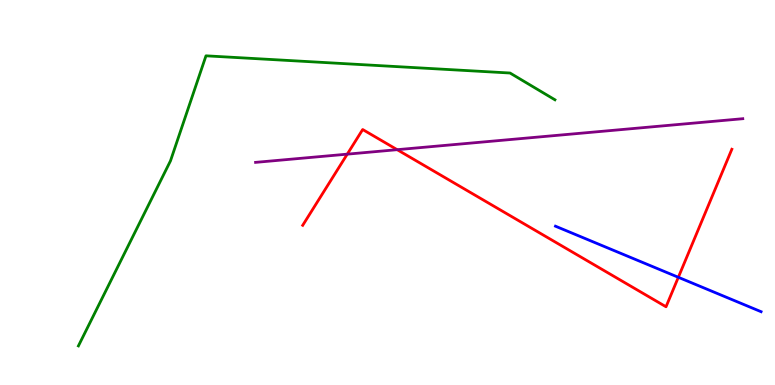[{'lines': ['blue', 'red'], 'intersections': [{'x': 8.75, 'y': 2.8}]}, {'lines': ['green', 'red'], 'intersections': []}, {'lines': ['purple', 'red'], 'intersections': [{'x': 4.48, 'y': 6.0}, {'x': 5.12, 'y': 6.11}]}, {'lines': ['blue', 'green'], 'intersections': []}, {'lines': ['blue', 'purple'], 'intersections': []}, {'lines': ['green', 'purple'], 'intersections': []}]